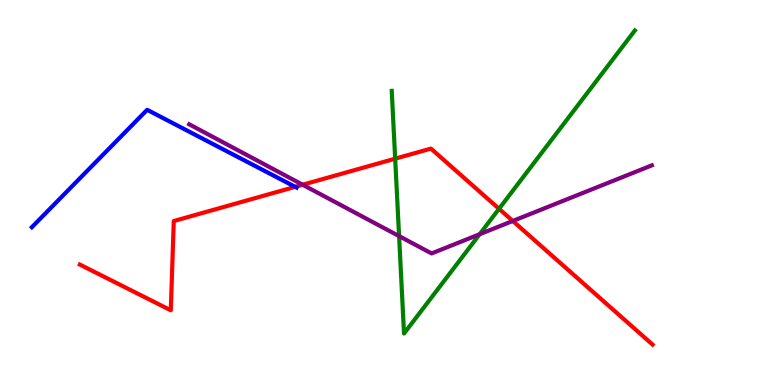[{'lines': ['blue', 'red'], 'intersections': [{'x': 3.81, 'y': 5.15}]}, {'lines': ['green', 'red'], 'intersections': [{'x': 5.1, 'y': 5.88}, {'x': 6.44, 'y': 4.58}]}, {'lines': ['purple', 'red'], 'intersections': [{'x': 3.91, 'y': 5.2}, {'x': 6.62, 'y': 4.26}]}, {'lines': ['blue', 'green'], 'intersections': []}, {'lines': ['blue', 'purple'], 'intersections': []}, {'lines': ['green', 'purple'], 'intersections': [{'x': 5.15, 'y': 3.87}, {'x': 6.19, 'y': 3.92}]}]